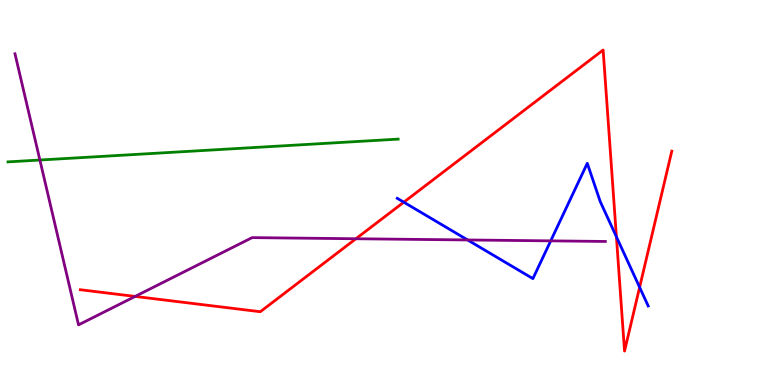[{'lines': ['blue', 'red'], 'intersections': [{'x': 5.21, 'y': 4.75}, {'x': 7.95, 'y': 3.85}, {'x': 8.25, 'y': 2.54}]}, {'lines': ['green', 'red'], 'intersections': []}, {'lines': ['purple', 'red'], 'intersections': [{'x': 1.74, 'y': 2.3}, {'x': 4.59, 'y': 3.8}]}, {'lines': ['blue', 'green'], 'intersections': []}, {'lines': ['blue', 'purple'], 'intersections': [{'x': 6.03, 'y': 3.77}, {'x': 7.11, 'y': 3.74}]}, {'lines': ['green', 'purple'], 'intersections': [{'x': 0.515, 'y': 5.84}]}]